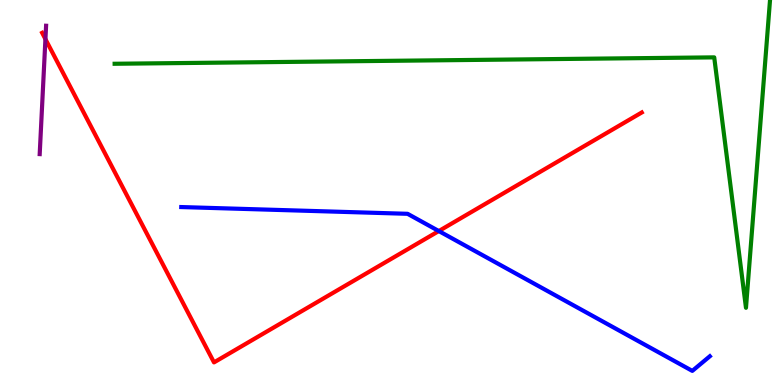[{'lines': ['blue', 'red'], 'intersections': [{'x': 5.66, 'y': 4.0}]}, {'lines': ['green', 'red'], 'intersections': []}, {'lines': ['purple', 'red'], 'intersections': [{'x': 0.586, 'y': 8.98}]}, {'lines': ['blue', 'green'], 'intersections': []}, {'lines': ['blue', 'purple'], 'intersections': []}, {'lines': ['green', 'purple'], 'intersections': []}]